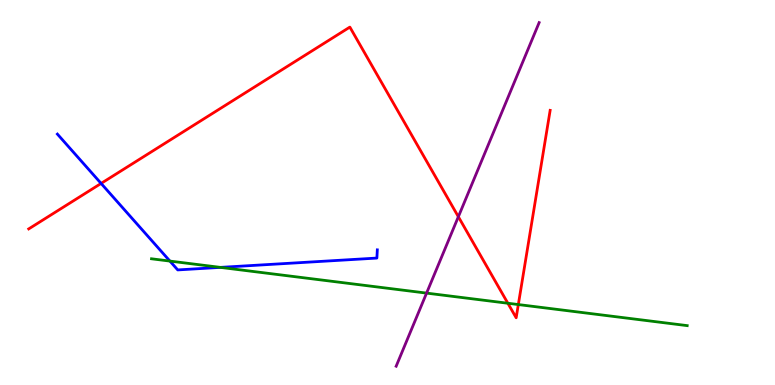[{'lines': ['blue', 'red'], 'intersections': [{'x': 1.3, 'y': 5.24}]}, {'lines': ['green', 'red'], 'intersections': [{'x': 6.55, 'y': 2.12}, {'x': 6.69, 'y': 2.09}]}, {'lines': ['purple', 'red'], 'intersections': [{'x': 5.91, 'y': 4.37}]}, {'lines': ['blue', 'green'], 'intersections': [{'x': 2.19, 'y': 3.22}, {'x': 2.84, 'y': 3.06}]}, {'lines': ['blue', 'purple'], 'intersections': []}, {'lines': ['green', 'purple'], 'intersections': [{'x': 5.5, 'y': 2.39}]}]